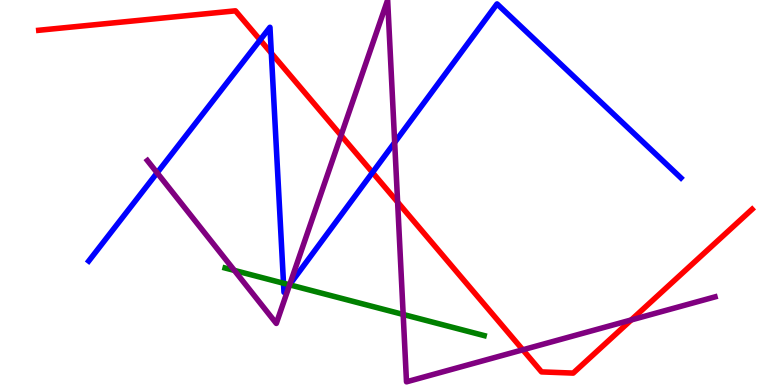[{'lines': ['blue', 'red'], 'intersections': [{'x': 3.36, 'y': 8.96}, {'x': 3.5, 'y': 8.62}, {'x': 4.81, 'y': 5.52}]}, {'lines': ['green', 'red'], 'intersections': []}, {'lines': ['purple', 'red'], 'intersections': [{'x': 4.4, 'y': 6.48}, {'x': 5.13, 'y': 4.75}, {'x': 6.75, 'y': 0.914}, {'x': 8.14, 'y': 1.69}]}, {'lines': ['blue', 'green'], 'intersections': [{'x': 3.66, 'y': 2.64}, {'x': 3.74, 'y': 2.6}]}, {'lines': ['blue', 'purple'], 'intersections': [{'x': 2.03, 'y': 5.51}, {'x': 3.74, 'y': 2.61}, {'x': 5.09, 'y': 6.3}]}, {'lines': ['green', 'purple'], 'intersections': [{'x': 3.02, 'y': 2.98}, {'x': 3.74, 'y': 2.6}, {'x': 5.2, 'y': 1.83}]}]